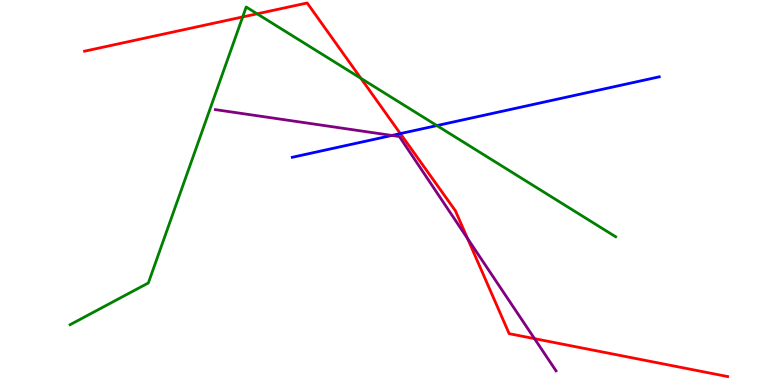[{'lines': ['blue', 'red'], 'intersections': [{'x': 5.17, 'y': 6.53}]}, {'lines': ['green', 'red'], 'intersections': [{'x': 3.13, 'y': 9.56}, {'x': 3.32, 'y': 9.64}, {'x': 4.66, 'y': 7.97}]}, {'lines': ['purple', 'red'], 'intersections': [{'x': 6.03, 'y': 3.8}, {'x': 6.9, 'y': 1.2}]}, {'lines': ['blue', 'green'], 'intersections': [{'x': 5.64, 'y': 6.74}]}, {'lines': ['blue', 'purple'], 'intersections': [{'x': 5.06, 'y': 6.48}]}, {'lines': ['green', 'purple'], 'intersections': []}]